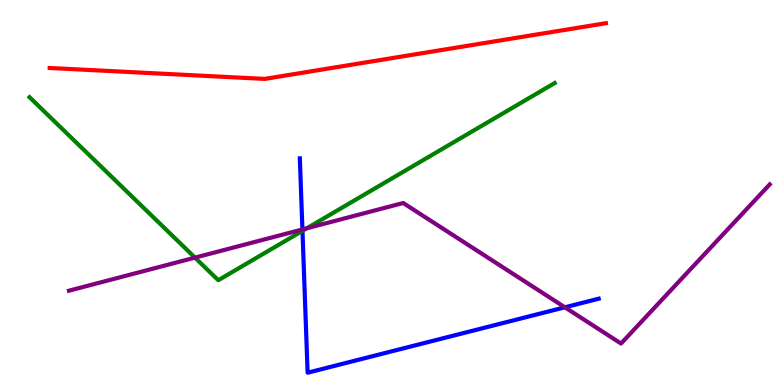[{'lines': ['blue', 'red'], 'intersections': []}, {'lines': ['green', 'red'], 'intersections': []}, {'lines': ['purple', 'red'], 'intersections': []}, {'lines': ['blue', 'green'], 'intersections': [{'x': 3.9, 'y': 4.0}]}, {'lines': ['blue', 'purple'], 'intersections': [{'x': 3.9, 'y': 4.04}, {'x': 7.29, 'y': 2.02}]}, {'lines': ['green', 'purple'], 'intersections': [{'x': 2.52, 'y': 3.31}, {'x': 3.96, 'y': 4.07}]}]